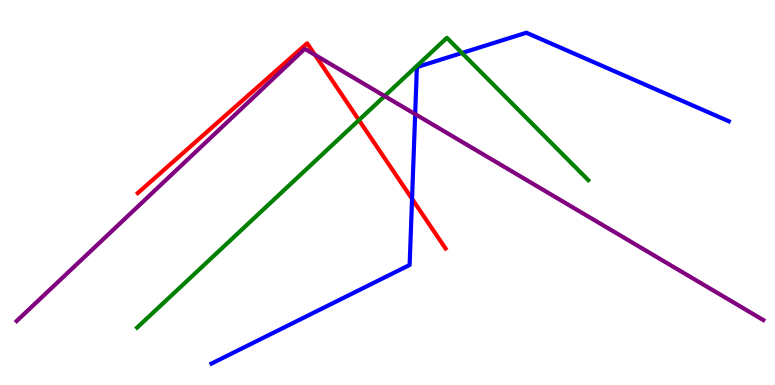[{'lines': ['blue', 'red'], 'intersections': [{'x': 5.32, 'y': 4.83}]}, {'lines': ['green', 'red'], 'intersections': [{'x': 4.63, 'y': 6.88}]}, {'lines': ['purple', 'red'], 'intersections': [{'x': 4.06, 'y': 8.58}]}, {'lines': ['blue', 'green'], 'intersections': [{'x': 5.96, 'y': 8.62}]}, {'lines': ['blue', 'purple'], 'intersections': [{'x': 5.36, 'y': 7.04}]}, {'lines': ['green', 'purple'], 'intersections': [{'x': 4.96, 'y': 7.5}]}]